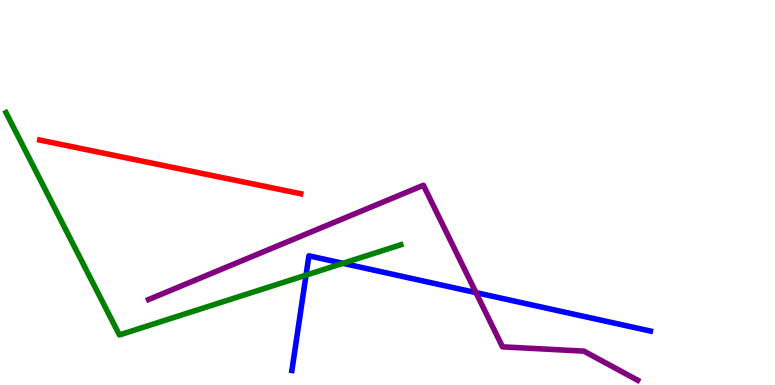[{'lines': ['blue', 'red'], 'intersections': []}, {'lines': ['green', 'red'], 'intersections': []}, {'lines': ['purple', 'red'], 'intersections': []}, {'lines': ['blue', 'green'], 'intersections': [{'x': 3.95, 'y': 2.85}, {'x': 4.42, 'y': 3.16}]}, {'lines': ['blue', 'purple'], 'intersections': [{'x': 6.14, 'y': 2.4}]}, {'lines': ['green', 'purple'], 'intersections': []}]